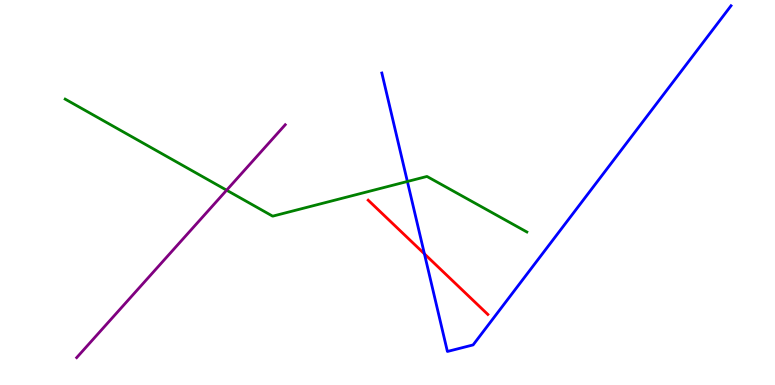[{'lines': ['blue', 'red'], 'intersections': [{'x': 5.48, 'y': 3.41}]}, {'lines': ['green', 'red'], 'intersections': []}, {'lines': ['purple', 'red'], 'intersections': []}, {'lines': ['blue', 'green'], 'intersections': [{'x': 5.26, 'y': 5.29}]}, {'lines': ['blue', 'purple'], 'intersections': []}, {'lines': ['green', 'purple'], 'intersections': [{'x': 2.92, 'y': 5.06}]}]